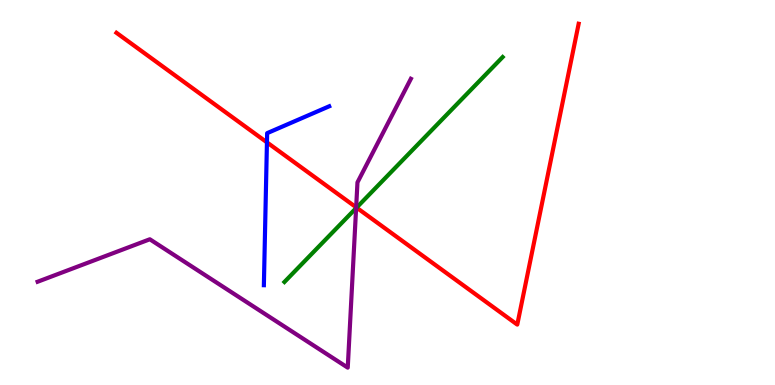[{'lines': ['blue', 'red'], 'intersections': [{'x': 3.44, 'y': 6.3}]}, {'lines': ['green', 'red'], 'intersections': [{'x': 4.6, 'y': 4.61}]}, {'lines': ['purple', 'red'], 'intersections': [{'x': 4.6, 'y': 4.62}]}, {'lines': ['blue', 'green'], 'intersections': []}, {'lines': ['blue', 'purple'], 'intersections': []}, {'lines': ['green', 'purple'], 'intersections': [{'x': 4.6, 'y': 4.59}]}]